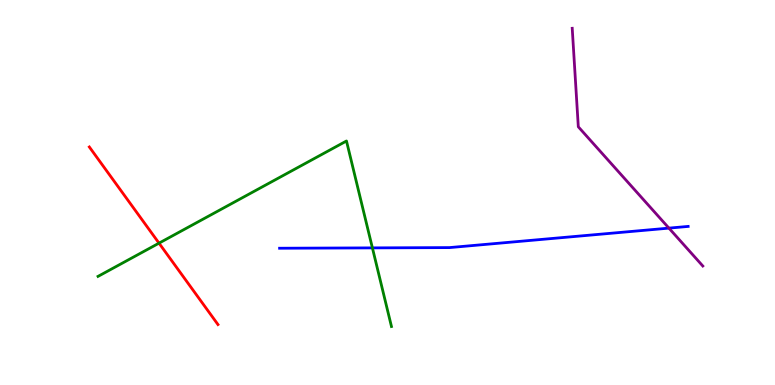[{'lines': ['blue', 'red'], 'intersections': []}, {'lines': ['green', 'red'], 'intersections': [{'x': 2.05, 'y': 3.68}]}, {'lines': ['purple', 'red'], 'intersections': []}, {'lines': ['blue', 'green'], 'intersections': [{'x': 4.81, 'y': 3.56}]}, {'lines': ['blue', 'purple'], 'intersections': [{'x': 8.63, 'y': 4.07}]}, {'lines': ['green', 'purple'], 'intersections': []}]